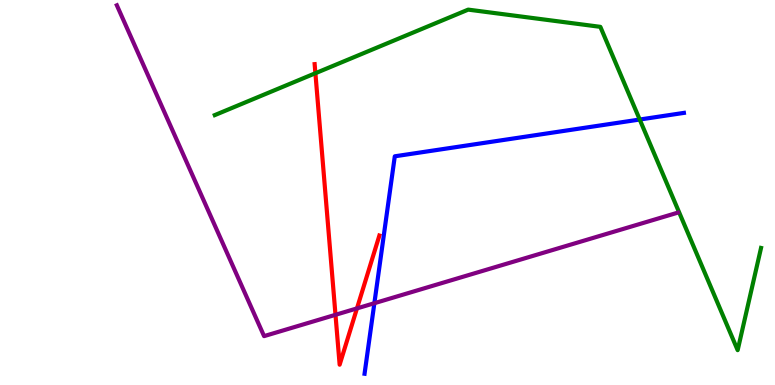[{'lines': ['blue', 'red'], 'intersections': []}, {'lines': ['green', 'red'], 'intersections': [{'x': 4.07, 'y': 8.1}]}, {'lines': ['purple', 'red'], 'intersections': [{'x': 4.33, 'y': 1.82}, {'x': 4.61, 'y': 1.99}]}, {'lines': ['blue', 'green'], 'intersections': [{'x': 8.25, 'y': 6.9}]}, {'lines': ['blue', 'purple'], 'intersections': [{'x': 4.83, 'y': 2.12}]}, {'lines': ['green', 'purple'], 'intersections': []}]